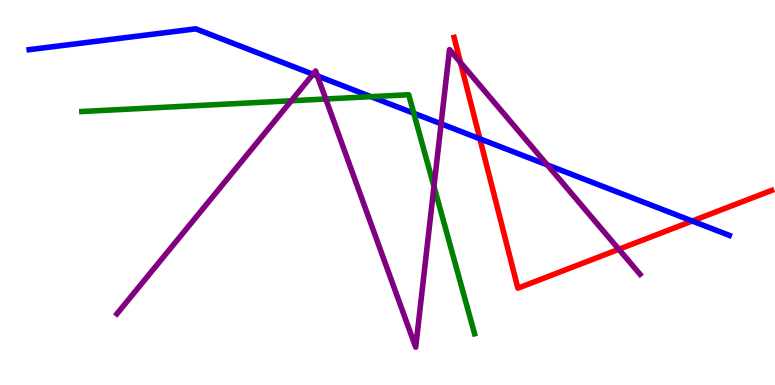[{'lines': ['blue', 'red'], 'intersections': [{'x': 6.19, 'y': 6.39}, {'x': 8.93, 'y': 4.26}]}, {'lines': ['green', 'red'], 'intersections': []}, {'lines': ['purple', 'red'], 'intersections': [{'x': 5.94, 'y': 8.38}, {'x': 7.99, 'y': 3.52}]}, {'lines': ['blue', 'green'], 'intersections': [{'x': 4.79, 'y': 7.49}, {'x': 5.34, 'y': 7.06}]}, {'lines': ['blue', 'purple'], 'intersections': [{'x': 4.04, 'y': 8.07}, {'x': 4.1, 'y': 8.03}, {'x': 5.69, 'y': 6.78}, {'x': 7.06, 'y': 5.72}]}, {'lines': ['green', 'purple'], 'intersections': [{'x': 3.76, 'y': 7.38}, {'x': 4.2, 'y': 7.43}, {'x': 5.6, 'y': 5.16}]}]